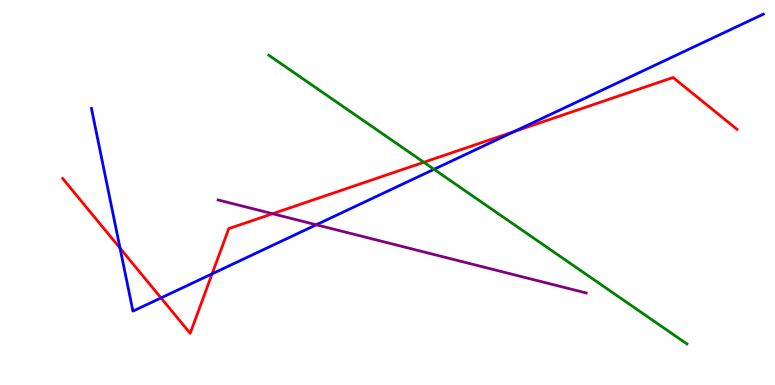[{'lines': ['blue', 'red'], 'intersections': [{'x': 1.55, 'y': 3.55}, {'x': 2.08, 'y': 2.26}, {'x': 2.74, 'y': 2.89}, {'x': 6.63, 'y': 6.58}]}, {'lines': ['green', 'red'], 'intersections': [{'x': 5.47, 'y': 5.78}]}, {'lines': ['purple', 'red'], 'intersections': [{'x': 3.52, 'y': 4.45}]}, {'lines': ['blue', 'green'], 'intersections': [{'x': 5.6, 'y': 5.6}]}, {'lines': ['blue', 'purple'], 'intersections': [{'x': 4.08, 'y': 4.16}]}, {'lines': ['green', 'purple'], 'intersections': []}]